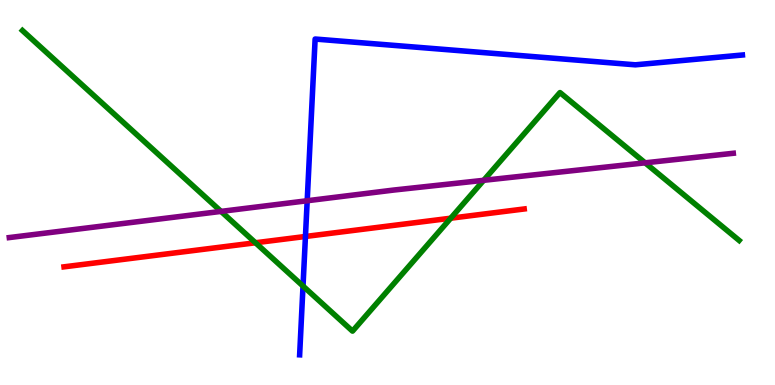[{'lines': ['blue', 'red'], 'intersections': [{'x': 3.94, 'y': 3.86}]}, {'lines': ['green', 'red'], 'intersections': [{'x': 3.3, 'y': 3.69}, {'x': 5.82, 'y': 4.33}]}, {'lines': ['purple', 'red'], 'intersections': []}, {'lines': ['blue', 'green'], 'intersections': [{'x': 3.91, 'y': 2.57}]}, {'lines': ['blue', 'purple'], 'intersections': [{'x': 3.96, 'y': 4.79}]}, {'lines': ['green', 'purple'], 'intersections': [{'x': 2.85, 'y': 4.51}, {'x': 6.24, 'y': 5.32}, {'x': 8.32, 'y': 5.77}]}]